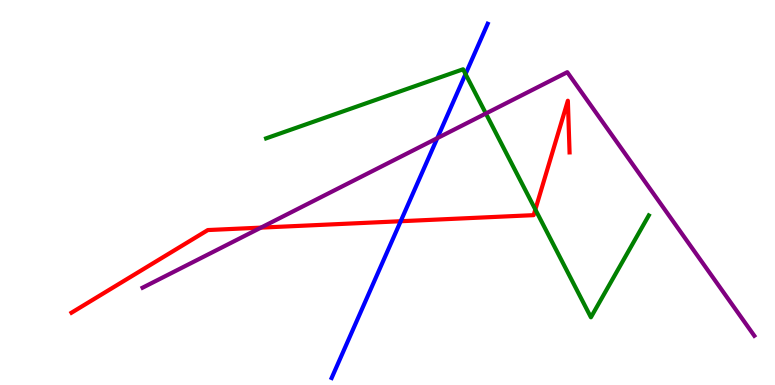[{'lines': ['blue', 'red'], 'intersections': [{'x': 5.17, 'y': 4.25}]}, {'lines': ['green', 'red'], 'intersections': [{'x': 6.91, 'y': 4.56}]}, {'lines': ['purple', 'red'], 'intersections': [{'x': 3.37, 'y': 4.09}]}, {'lines': ['blue', 'green'], 'intersections': [{'x': 6.01, 'y': 8.08}]}, {'lines': ['blue', 'purple'], 'intersections': [{'x': 5.64, 'y': 6.41}]}, {'lines': ['green', 'purple'], 'intersections': [{'x': 6.27, 'y': 7.05}]}]